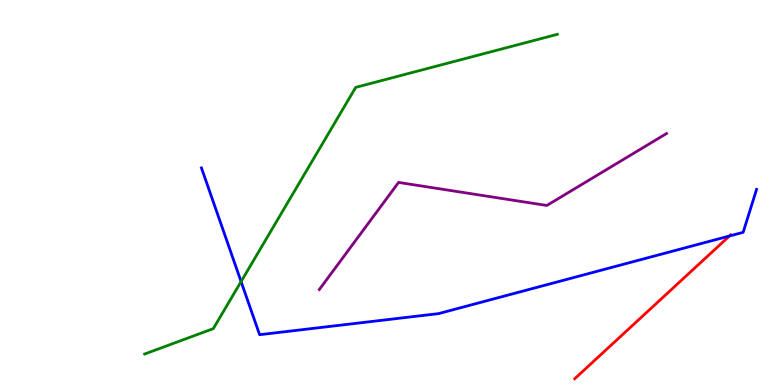[{'lines': ['blue', 'red'], 'intersections': [{'x': 9.41, 'y': 3.87}]}, {'lines': ['green', 'red'], 'intersections': []}, {'lines': ['purple', 'red'], 'intersections': []}, {'lines': ['blue', 'green'], 'intersections': [{'x': 3.11, 'y': 2.69}]}, {'lines': ['blue', 'purple'], 'intersections': []}, {'lines': ['green', 'purple'], 'intersections': []}]